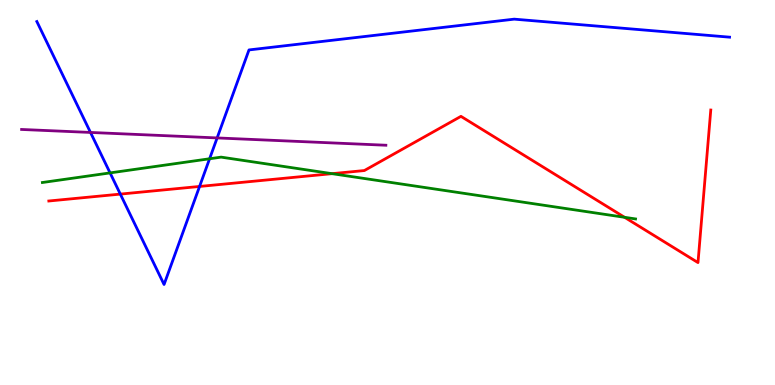[{'lines': ['blue', 'red'], 'intersections': [{'x': 1.55, 'y': 4.96}, {'x': 2.58, 'y': 5.16}]}, {'lines': ['green', 'red'], 'intersections': [{'x': 4.28, 'y': 5.49}, {'x': 8.06, 'y': 4.36}]}, {'lines': ['purple', 'red'], 'intersections': []}, {'lines': ['blue', 'green'], 'intersections': [{'x': 1.42, 'y': 5.51}, {'x': 2.7, 'y': 5.88}]}, {'lines': ['blue', 'purple'], 'intersections': [{'x': 1.17, 'y': 6.56}, {'x': 2.8, 'y': 6.42}]}, {'lines': ['green', 'purple'], 'intersections': []}]